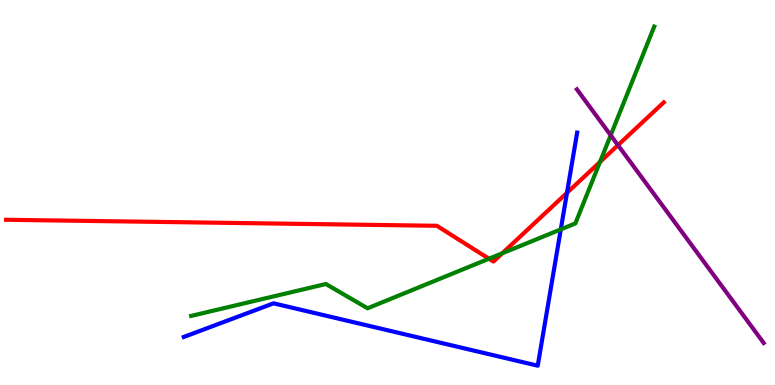[{'lines': ['blue', 'red'], 'intersections': [{'x': 7.32, 'y': 4.99}]}, {'lines': ['green', 'red'], 'intersections': [{'x': 6.31, 'y': 3.28}, {'x': 6.48, 'y': 3.42}, {'x': 7.74, 'y': 5.79}]}, {'lines': ['purple', 'red'], 'intersections': [{'x': 7.97, 'y': 6.23}]}, {'lines': ['blue', 'green'], 'intersections': [{'x': 7.24, 'y': 4.04}]}, {'lines': ['blue', 'purple'], 'intersections': []}, {'lines': ['green', 'purple'], 'intersections': [{'x': 7.88, 'y': 6.49}]}]